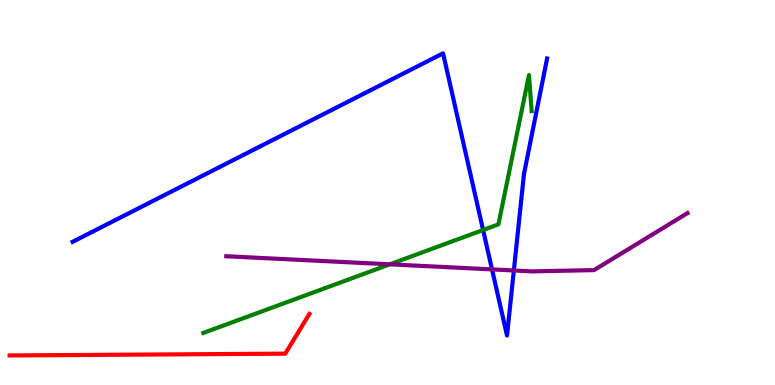[{'lines': ['blue', 'red'], 'intersections': []}, {'lines': ['green', 'red'], 'intersections': []}, {'lines': ['purple', 'red'], 'intersections': []}, {'lines': ['blue', 'green'], 'intersections': [{'x': 6.23, 'y': 4.03}]}, {'lines': ['blue', 'purple'], 'intersections': [{'x': 6.35, 'y': 3.0}, {'x': 6.63, 'y': 2.97}]}, {'lines': ['green', 'purple'], 'intersections': [{'x': 5.03, 'y': 3.13}]}]